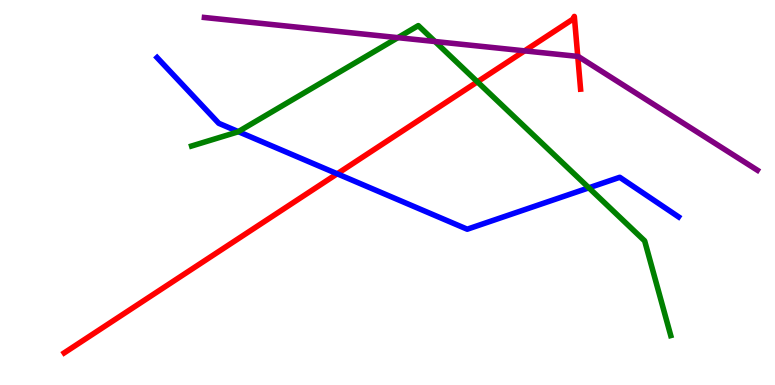[{'lines': ['blue', 'red'], 'intersections': [{'x': 4.35, 'y': 5.49}]}, {'lines': ['green', 'red'], 'intersections': [{'x': 6.16, 'y': 7.87}]}, {'lines': ['purple', 'red'], 'intersections': [{'x': 6.77, 'y': 8.68}, {'x': 7.45, 'y': 8.54}]}, {'lines': ['blue', 'green'], 'intersections': [{'x': 3.08, 'y': 6.58}, {'x': 7.6, 'y': 5.12}]}, {'lines': ['blue', 'purple'], 'intersections': []}, {'lines': ['green', 'purple'], 'intersections': [{'x': 5.13, 'y': 9.02}, {'x': 5.61, 'y': 8.92}]}]